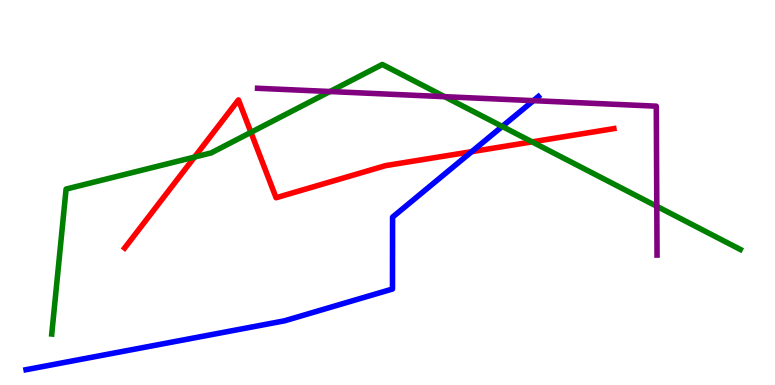[{'lines': ['blue', 'red'], 'intersections': [{'x': 6.09, 'y': 6.06}]}, {'lines': ['green', 'red'], 'intersections': [{'x': 2.51, 'y': 5.92}, {'x': 3.24, 'y': 6.56}, {'x': 6.87, 'y': 6.32}]}, {'lines': ['purple', 'red'], 'intersections': []}, {'lines': ['blue', 'green'], 'intersections': [{'x': 6.48, 'y': 6.72}]}, {'lines': ['blue', 'purple'], 'intersections': [{'x': 6.88, 'y': 7.39}]}, {'lines': ['green', 'purple'], 'intersections': [{'x': 4.26, 'y': 7.62}, {'x': 5.74, 'y': 7.49}, {'x': 8.47, 'y': 4.64}]}]